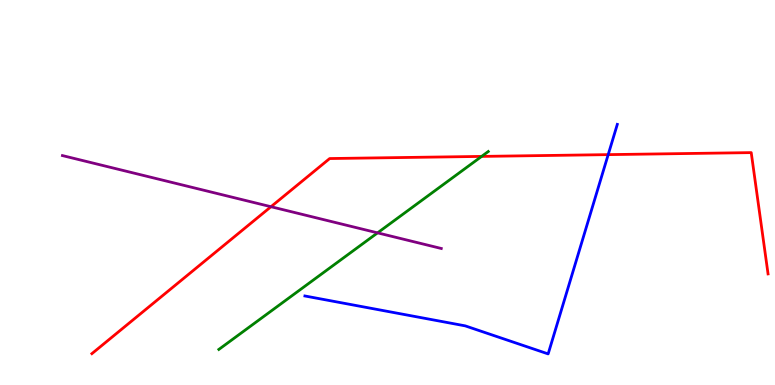[{'lines': ['blue', 'red'], 'intersections': [{'x': 7.85, 'y': 5.98}]}, {'lines': ['green', 'red'], 'intersections': [{'x': 6.21, 'y': 5.94}]}, {'lines': ['purple', 'red'], 'intersections': [{'x': 3.5, 'y': 4.63}]}, {'lines': ['blue', 'green'], 'intersections': []}, {'lines': ['blue', 'purple'], 'intersections': []}, {'lines': ['green', 'purple'], 'intersections': [{'x': 4.87, 'y': 3.95}]}]